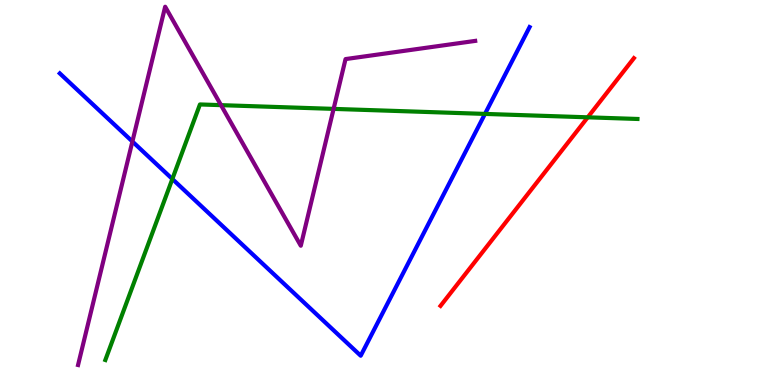[{'lines': ['blue', 'red'], 'intersections': []}, {'lines': ['green', 'red'], 'intersections': [{'x': 7.58, 'y': 6.95}]}, {'lines': ['purple', 'red'], 'intersections': []}, {'lines': ['blue', 'green'], 'intersections': [{'x': 2.22, 'y': 5.35}, {'x': 6.26, 'y': 7.04}]}, {'lines': ['blue', 'purple'], 'intersections': [{'x': 1.71, 'y': 6.32}]}, {'lines': ['green', 'purple'], 'intersections': [{'x': 2.85, 'y': 7.27}, {'x': 4.3, 'y': 7.17}]}]